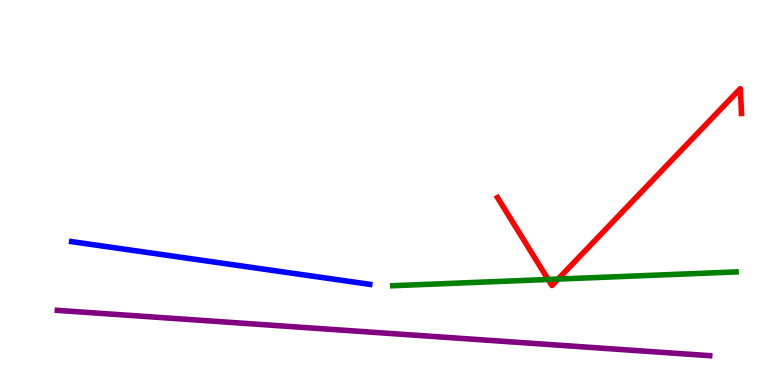[{'lines': ['blue', 'red'], 'intersections': []}, {'lines': ['green', 'red'], 'intersections': [{'x': 7.07, 'y': 2.74}, {'x': 7.2, 'y': 2.75}]}, {'lines': ['purple', 'red'], 'intersections': []}, {'lines': ['blue', 'green'], 'intersections': []}, {'lines': ['blue', 'purple'], 'intersections': []}, {'lines': ['green', 'purple'], 'intersections': []}]